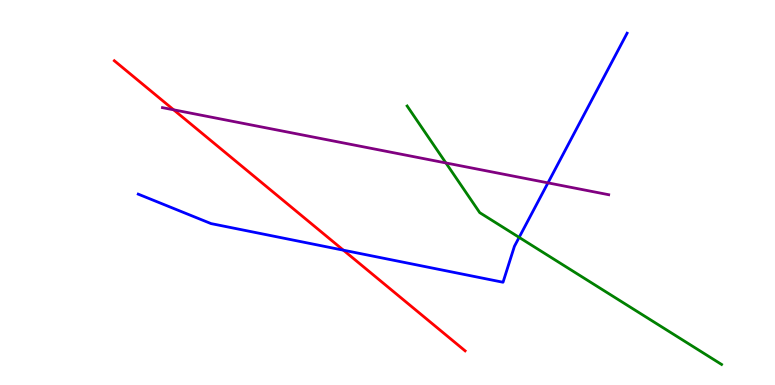[{'lines': ['blue', 'red'], 'intersections': [{'x': 4.43, 'y': 3.5}]}, {'lines': ['green', 'red'], 'intersections': []}, {'lines': ['purple', 'red'], 'intersections': [{'x': 2.24, 'y': 7.15}]}, {'lines': ['blue', 'green'], 'intersections': [{'x': 6.7, 'y': 3.83}]}, {'lines': ['blue', 'purple'], 'intersections': [{'x': 7.07, 'y': 5.25}]}, {'lines': ['green', 'purple'], 'intersections': [{'x': 5.75, 'y': 5.77}]}]